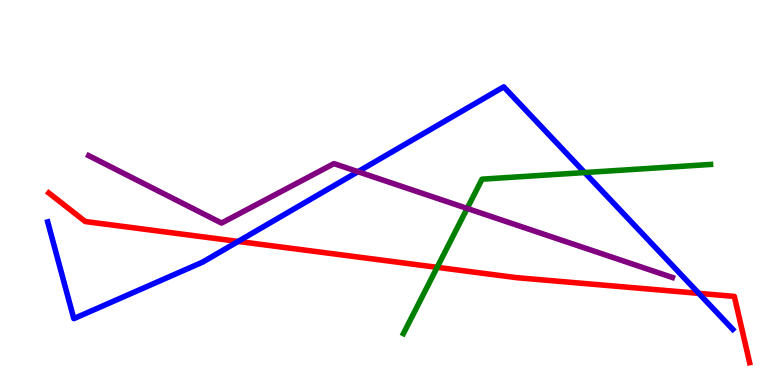[{'lines': ['blue', 'red'], 'intersections': [{'x': 3.07, 'y': 3.73}, {'x': 9.02, 'y': 2.38}]}, {'lines': ['green', 'red'], 'intersections': [{'x': 5.64, 'y': 3.06}]}, {'lines': ['purple', 'red'], 'intersections': []}, {'lines': ['blue', 'green'], 'intersections': [{'x': 7.54, 'y': 5.52}]}, {'lines': ['blue', 'purple'], 'intersections': [{'x': 4.62, 'y': 5.54}]}, {'lines': ['green', 'purple'], 'intersections': [{'x': 6.03, 'y': 4.59}]}]